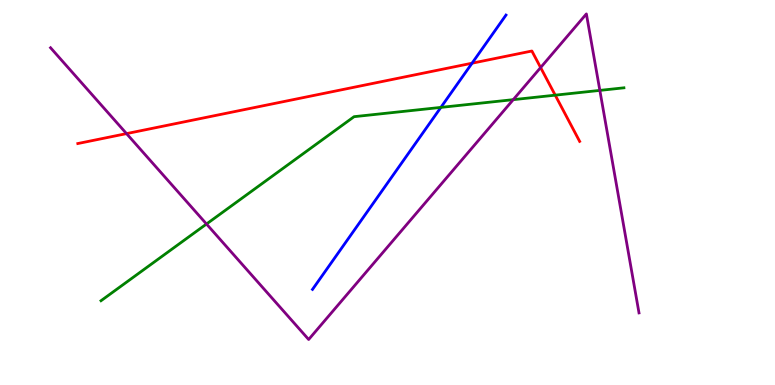[{'lines': ['blue', 'red'], 'intersections': [{'x': 6.09, 'y': 8.36}]}, {'lines': ['green', 'red'], 'intersections': [{'x': 7.16, 'y': 7.53}]}, {'lines': ['purple', 'red'], 'intersections': [{'x': 1.63, 'y': 6.53}, {'x': 6.98, 'y': 8.25}]}, {'lines': ['blue', 'green'], 'intersections': [{'x': 5.69, 'y': 7.21}]}, {'lines': ['blue', 'purple'], 'intersections': []}, {'lines': ['green', 'purple'], 'intersections': [{'x': 2.66, 'y': 4.18}, {'x': 6.62, 'y': 7.41}, {'x': 7.74, 'y': 7.65}]}]